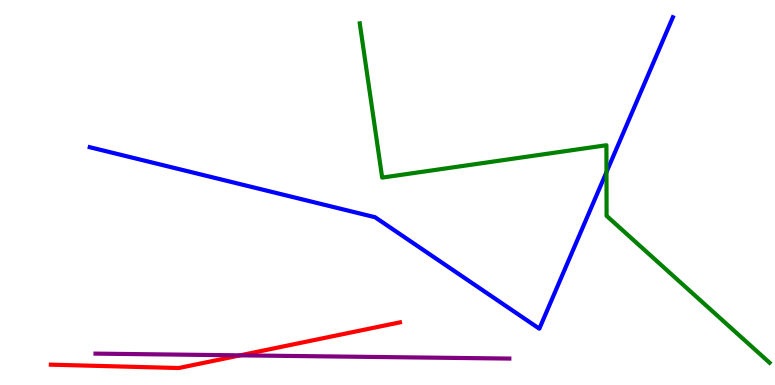[{'lines': ['blue', 'red'], 'intersections': []}, {'lines': ['green', 'red'], 'intersections': []}, {'lines': ['purple', 'red'], 'intersections': [{'x': 3.1, 'y': 0.77}]}, {'lines': ['blue', 'green'], 'intersections': [{'x': 7.83, 'y': 5.53}]}, {'lines': ['blue', 'purple'], 'intersections': []}, {'lines': ['green', 'purple'], 'intersections': []}]